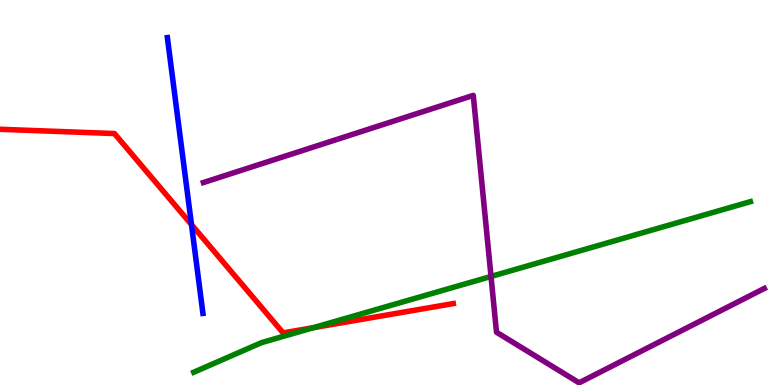[{'lines': ['blue', 'red'], 'intersections': [{'x': 2.47, 'y': 4.17}]}, {'lines': ['green', 'red'], 'intersections': [{'x': 4.04, 'y': 1.49}]}, {'lines': ['purple', 'red'], 'intersections': []}, {'lines': ['blue', 'green'], 'intersections': []}, {'lines': ['blue', 'purple'], 'intersections': []}, {'lines': ['green', 'purple'], 'intersections': [{'x': 6.34, 'y': 2.82}]}]